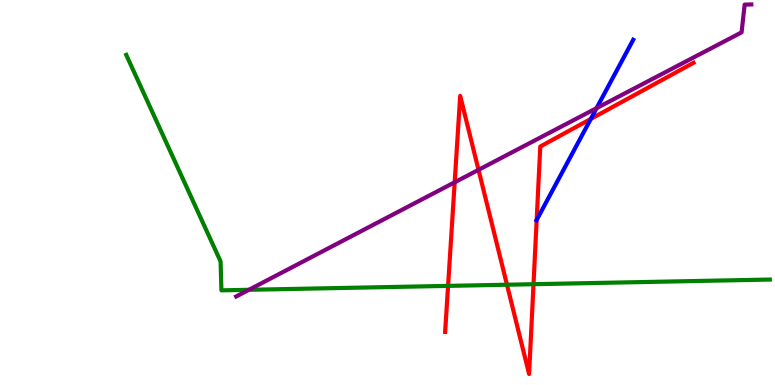[{'lines': ['blue', 'red'], 'intersections': [{'x': 6.92, 'y': 4.29}, {'x': 7.62, 'y': 6.91}]}, {'lines': ['green', 'red'], 'intersections': [{'x': 5.78, 'y': 2.57}, {'x': 6.54, 'y': 2.6}, {'x': 6.88, 'y': 2.62}]}, {'lines': ['purple', 'red'], 'intersections': [{'x': 5.87, 'y': 5.27}, {'x': 6.17, 'y': 5.59}]}, {'lines': ['blue', 'green'], 'intersections': []}, {'lines': ['blue', 'purple'], 'intersections': [{'x': 7.7, 'y': 7.19}]}, {'lines': ['green', 'purple'], 'intersections': [{'x': 3.21, 'y': 2.47}]}]